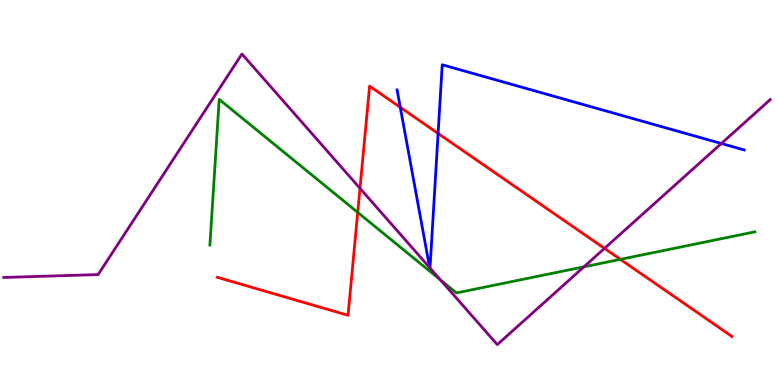[{'lines': ['blue', 'red'], 'intersections': [{'x': 5.16, 'y': 7.21}, {'x': 5.65, 'y': 6.53}]}, {'lines': ['green', 'red'], 'intersections': [{'x': 4.62, 'y': 4.48}, {'x': 8.01, 'y': 3.26}]}, {'lines': ['purple', 'red'], 'intersections': [{'x': 4.64, 'y': 5.11}, {'x': 7.8, 'y': 3.55}]}, {'lines': ['blue', 'green'], 'intersections': []}, {'lines': ['blue', 'purple'], 'intersections': [{'x': 5.54, 'y': 3.05}, {'x': 5.55, 'y': 3.04}, {'x': 9.31, 'y': 6.27}]}, {'lines': ['green', 'purple'], 'intersections': [{'x': 5.68, 'y': 2.73}, {'x': 7.53, 'y': 3.07}]}]